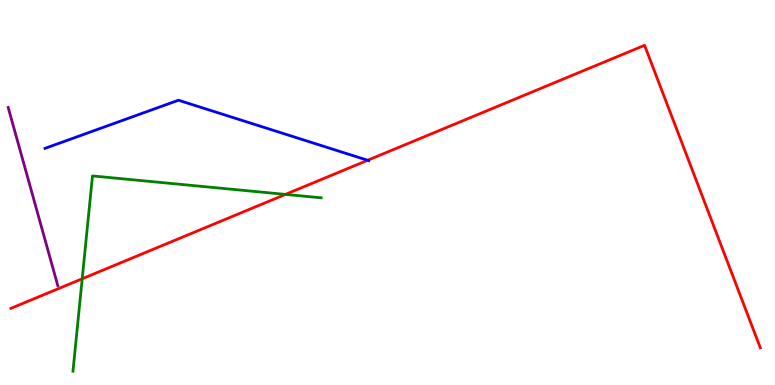[{'lines': ['blue', 'red'], 'intersections': [{'x': 4.74, 'y': 5.84}]}, {'lines': ['green', 'red'], 'intersections': [{'x': 1.06, 'y': 2.76}, {'x': 3.68, 'y': 4.95}]}, {'lines': ['purple', 'red'], 'intersections': []}, {'lines': ['blue', 'green'], 'intersections': []}, {'lines': ['blue', 'purple'], 'intersections': []}, {'lines': ['green', 'purple'], 'intersections': []}]